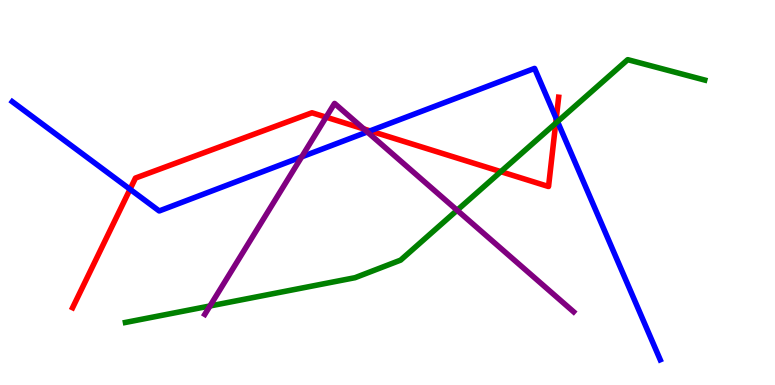[{'lines': ['blue', 'red'], 'intersections': [{'x': 1.68, 'y': 5.08}, {'x': 4.78, 'y': 6.6}, {'x': 7.18, 'y': 6.92}]}, {'lines': ['green', 'red'], 'intersections': [{'x': 6.46, 'y': 5.54}, {'x': 7.17, 'y': 6.8}]}, {'lines': ['purple', 'red'], 'intersections': [{'x': 4.21, 'y': 6.96}, {'x': 4.69, 'y': 6.65}]}, {'lines': ['blue', 'green'], 'intersections': [{'x': 7.19, 'y': 6.84}]}, {'lines': ['blue', 'purple'], 'intersections': [{'x': 3.89, 'y': 5.93}, {'x': 4.74, 'y': 6.57}]}, {'lines': ['green', 'purple'], 'intersections': [{'x': 2.71, 'y': 2.05}, {'x': 5.9, 'y': 4.54}]}]